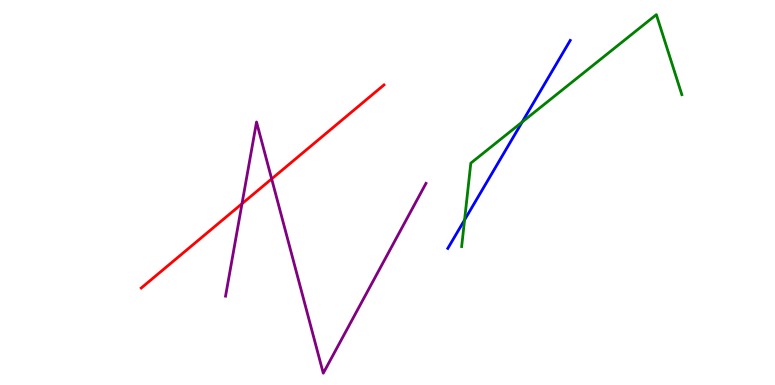[{'lines': ['blue', 'red'], 'intersections': []}, {'lines': ['green', 'red'], 'intersections': []}, {'lines': ['purple', 'red'], 'intersections': [{'x': 3.12, 'y': 4.71}, {'x': 3.51, 'y': 5.35}]}, {'lines': ['blue', 'green'], 'intersections': [{'x': 5.99, 'y': 4.29}, {'x': 6.74, 'y': 6.83}]}, {'lines': ['blue', 'purple'], 'intersections': []}, {'lines': ['green', 'purple'], 'intersections': []}]